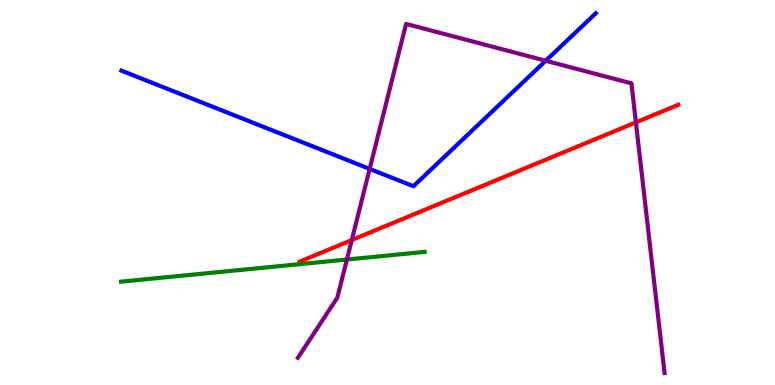[{'lines': ['blue', 'red'], 'intersections': []}, {'lines': ['green', 'red'], 'intersections': []}, {'lines': ['purple', 'red'], 'intersections': [{'x': 4.54, 'y': 3.76}, {'x': 8.21, 'y': 6.82}]}, {'lines': ['blue', 'green'], 'intersections': []}, {'lines': ['blue', 'purple'], 'intersections': [{'x': 4.77, 'y': 5.61}, {'x': 7.04, 'y': 8.42}]}, {'lines': ['green', 'purple'], 'intersections': [{'x': 4.48, 'y': 3.26}]}]